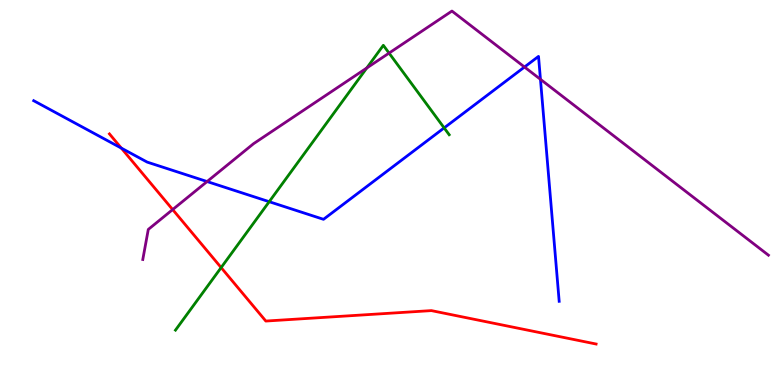[{'lines': ['blue', 'red'], 'intersections': [{'x': 1.57, 'y': 6.15}]}, {'lines': ['green', 'red'], 'intersections': [{'x': 2.85, 'y': 3.05}]}, {'lines': ['purple', 'red'], 'intersections': [{'x': 2.23, 'y': 4.56}]}, {'lines': ['blue', 'green'], 'intersections': [{'x': 3.47, 'y': 4.76}, {'x': 5.73, 'y': 6.68}]}, {'lines': ['blue', 'purple'], 'intersections': [{'x': 2.67, 'y': 5.28}, {'x': 6.77, 'y': 8.26}, {'x': 6.97, 'y': 7.94}]}, {'lines': ['green', 'purple'], 'intersections': [{'x': 4.73, 'y': 8.23}, {'x': 5.02, 'y': 8.62}]}]